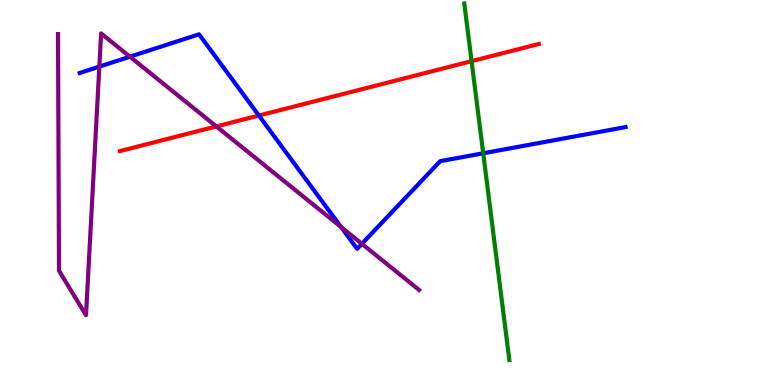[{'lines': ['blue', 'red'], 'intersections': [{'x': 3.34, 'y': 7.0}]}, {'lines': ['green', 'red'], 'intersections': [{'x': 6.08, 'y': 8.41}]}, {'lines': ['purple', 'red'], 'intersections': [{'x': 2.79, 'y': 6.72}]}, {'lines': ['blue', 'green'], 'intersections': [{'x': 6.23, 'y': 6.02}]}, {'lines': ['blue', 'purple'], 'intersections': [{'x': 1.28, 'y': 8.27}, {'x': 1.68, 'y': 8.53}, {'x': 4.4, 'y': 4.1}, {'x': 4.67, 'y': 3.67}]}, {'lines': ['green', 'purple'], 'intersections': []}]